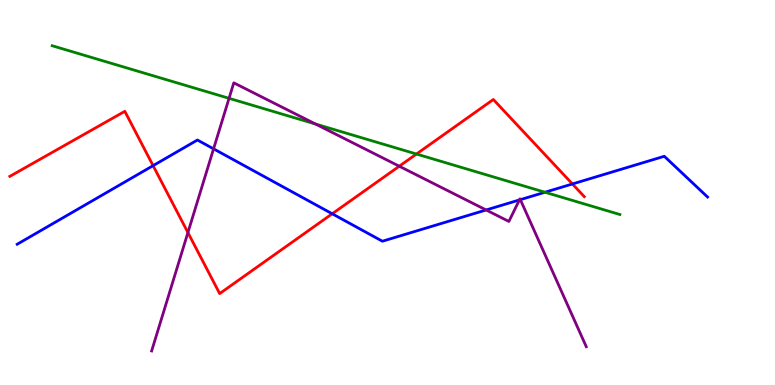[{'lines': ['blue', 'red'], 'intersections': [{'x': 1.98, 'y': 5.7}, {'x': 4.29, 'y': 4.45}, {'x': 7.39, 'y': 5.22}]}, {'lines': ['green', 'red'], 'intersections': [{'x': 5.37, 'y': 6.0}]}, {'lines': ['purple', 'red'], 'intersections': [{'x': 2.42, 'y': 3.96}, {'x': 5.15, 'y': 5.68}]}, {'lines': ['blue', 'green'], 'intersections': [{'x': 7.03, 'y': 5.01}]}, {'lines': ['blue', 'purple'], 'intersections': [{'x': 2.76, 'y': 6.13}, {'x': 6.27, 'y': 4.55}, {'x': 6.7, 'y': 4.81}, {'x': 6.71, 'y': 4.81}]}, {'lines': ['green', 'purple'], 'intersections': [{'x': 2.96, 'y': 7.45}, {'x': 4.07, 'y': 6.78}]}]